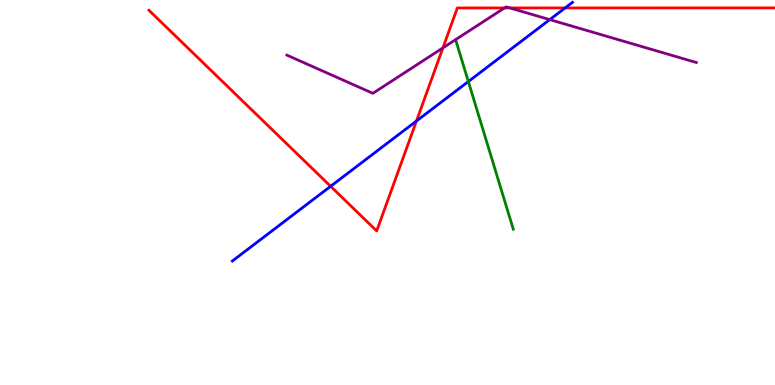[{'lines': ['blue', 'red'], 'intersections': [{'x': 4.27, 'y': 5.16}, {'x': 5.37, 'y': 6.86}, {'x': 7.29, 'y': 9.79}]}, {'lines': ['green', 'red'], 'intersections': []}, {'lines': ['purple', 'red'], 'intersections': [{'x': 5.71, 'y': 8.76}, {'x': 6.51, 'y': 9.79}, {'x': 6.58, 'y': 9.79}]}, {'lines': ['blue', 'green'], 'intersections': [{'x': 6.04, 'y': 7.88}]}, {'lines': ['blue', 'purple'], 'intersections': [{'x': 7.09, 'y': 9.49}]}, {'lines': ['green', 'purple'], 'intersections': []}]